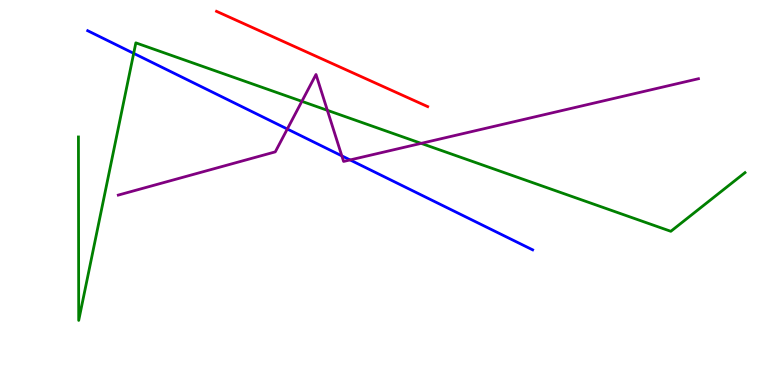[{'lines': ['blue', 'red'], 'intersections': []}, {'lines': ['green', 'red'], 'intersections': []}, {'lines': ['purple', 'red'], 'intersections': []}, {'lines': ['blue', 'green'], 'intersections': [{'x': 1.72, 'y': 8.61}]}, {'lines': ['blue', 'purple'], 'intersections': [{'x': 3.71, 'y': 6.65}, {'x': 4.41, 'y': 5.95}, {'x': 4.52, 'y': 5.85}]}, {'lines': ['green', 'purple'], 'intersections': [{'x': 3.9, 'y': 7.37}, {'x': 4.22, 'y': 7.13}, {'x': 5.43, 'y': 6.28}]}]